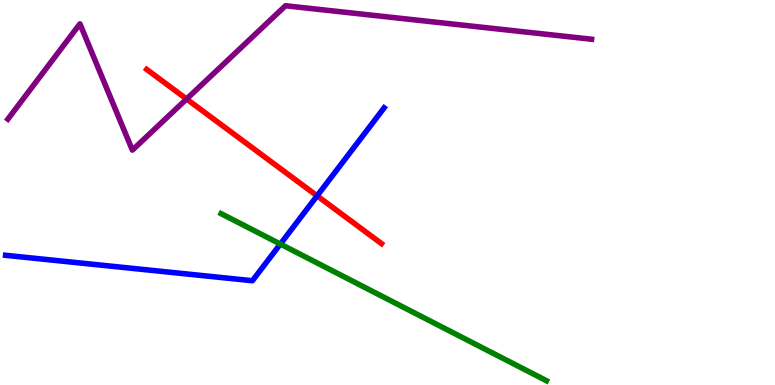[{'lines': ['blue', 'red'], 'intersections': [{'x': 4.09, 'y': 4.91}]}, {'lines': ['green', 'red'], 'intersections': []}, {'lines': ['purple', 'red'], 'intersections': [{'x': 2.41, 'y': 7.43}]}, {'lines': ['blue', 'green'], 'intersections': [{'x': 3.62, 'y': 3.66}]}, {'lines': ['blue', 'purple'], 'intersections': []}, {'lines': ['green', 'purple'], 'intersections': []}]